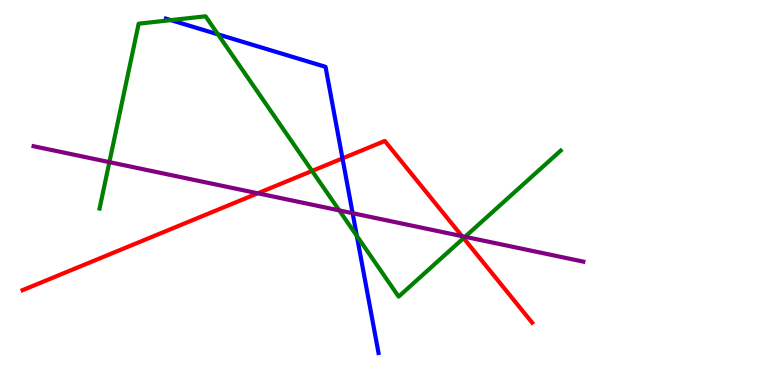[{'lines': ['blue', 'red'], 'intersections': [{'x': 4.42, 'y': 5.89}]}, {'lines': ['green', 'red'], 'intersections': [{'x': 4.03, 'y': 5.56}, {'x': 5.98, 'y': 3.82}]}, {'lines': ['purple', 'red'], 'intersections': [{'x': 3.33, 'y': 4.98}, {'x': 5.96, 'y': 3.87}]}, {'lines': ['blue', 'green'], 'intersections': [{'x': 2.2, 'y': 9.48}, {'x': 2.81, 'y': 9.11}, {'x': 4.6, 'y': 3.87}]}, {'lines': ['blue', 'purple'], 'intersections': [{'x': 4.55, 'y': 4.46}]}, {'lines': ['green', 'purple'], 'intersections': [{'x': 1.41, 'y': 5.79}, {'x': 4.38, 'y': 4.54}, {'x': 6.0, 'y': 3.85}]}]